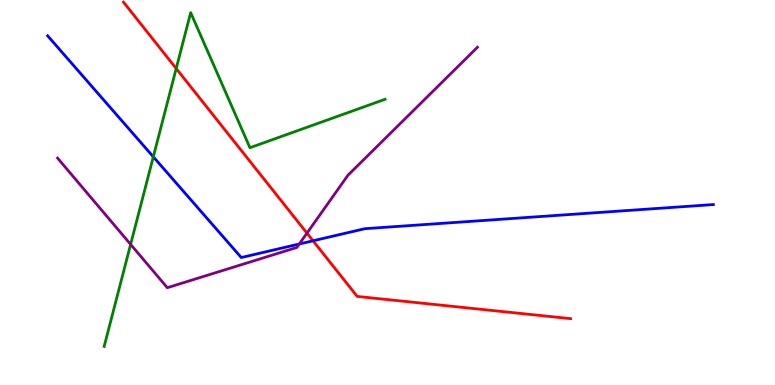[{'lines': ['blue', 'red'], 'intersections': [{'x': 4.04, 'y': 3.75}]}, {'lines': ['green', 'red'], 'intersections': [{'x': 2.27, 'y': 8.22}]}, {'lines': ['purple', 'red'], 'intersections': [{'x': 3.96, 'y': 3.94}]}, {'lines': ['blue', 'green'], 'intersections': [{'x': 1.98, 'y': 5.93}]}, {'lines': ['blue', 'purple'], 'intersections': [{'x': 3.86, 'y': 3.66}]}, {'lines': ['green', 'purple'], 'intersections': [{'x': 1.69, 'y': 3.65}]}]